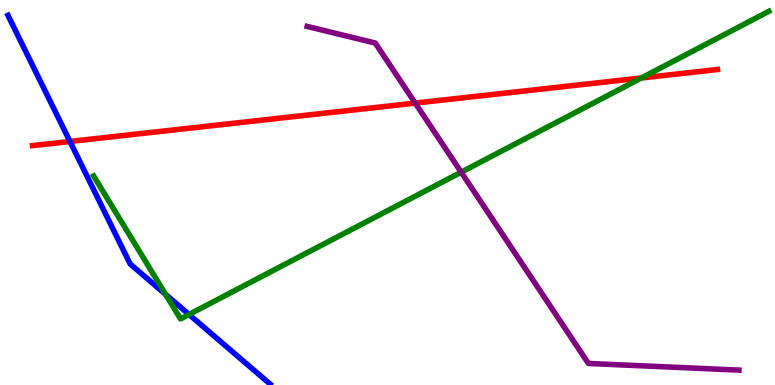[{'lines': ['blue', 'red'], 'intersections': [{'x': 0.903, 'y': 6.33}]}, {'lines': ['green', 'red'], 'intersections': [{'x': 8.28, 'y': 7.97}]}, {'lines': ['purple', 'red'], 'intersections': [{'x': 5.36, 'y': 7.32}]}, {'lines': ['blue', 'green'], 'intersections': [{'x': 2.14, 'y': 2.35}, {'x': 2.44, 'y': 1.83}]}, {'lines': ['blue', 'purple'], 'intersections': []}, {'lines': ['green', 'purple'], 'intersections': [{'x': 5.95, 'y': 5.53}]}]